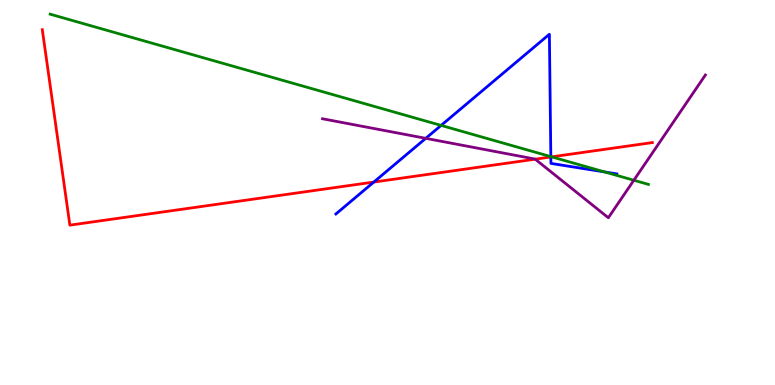[{'lines': ['blue', 'red'], 'intersections': [{'x': 4.82, 'y': 5.27}, {'x': 7.11, 'y': 5.92}]}, {'lines': ['green', 'red'], 'intersections': [{'x': 7.12, 'y': 5.93}]}, {'lines': ['purple', 'red'], 'intersections': [{'x': 6.91, 'y': 5.87}]}, {'lines': ['blue', 'green'], 'intersections': [{'x': 5.69, 'y': 6.74}, {'x': 7.11, 'y': 5.93}, {'x': 7.8, 'y': 5.53}]}, {'lines': ['blue', 'purple'], 'intersections': [{'x': 5.49, 'y': 6.41}]}, {'lines': ['green', 'purple'], 'intersections': [{'x': 8.18, 'y': 5.32}]}]